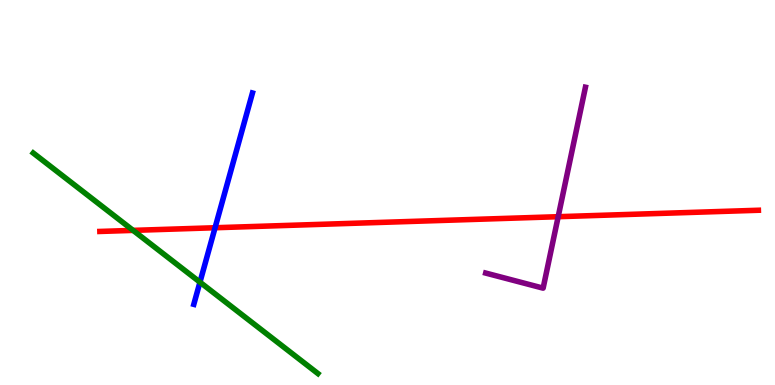[{'lines': ['blue', 'red'], 'intersections': [{'x': 2.77, 'y': 4.08}]}, {'lines': ['green', 'red'], 'intersections': [{'x': 1.72, 'y': 4.02}]}, {'lines': ['purple', 'red'], 'intersections': [{'x': 7.2, 'y': 4.37}]}, {'lines': ['blue', 'green'], 'intersections': [{'x': 2.58, 'y': 2.67}]}, {'lines': ['blue', 'purple'], 'intersections': []}, {'lines': ['green', 'purple'], 'intersections': []}]